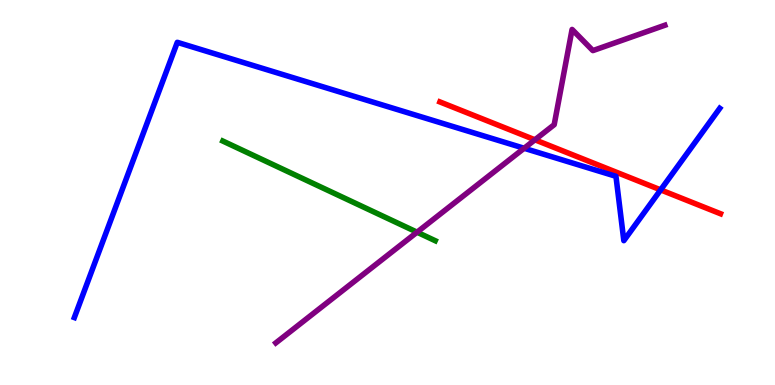[{'lines': ['blue', 'red'], 'intersections': [{'x': 8.52, 'y': 5.07}]}, {'lines': ['green', 'red'], 'intersections': []}, {'lines': ['purple', 'red'], 'intersections': [{'x': 6.9, 'y': 6.37}]}, {'lines': ['blue', 'green'], 'intersections': []}, {'lines': ['blue', 'purple'], 'intersections': [{'x': 6.76, 'y': 6.15}]}, {'lines': ['green', 'purple'], 'intersections': [{'x': 5.38, 'y': 3.97}]}]